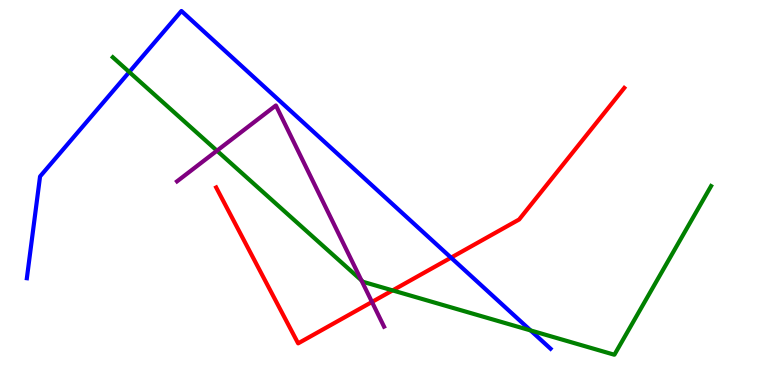[{'lines': ['blue', 'red'], 'intersections': [{'x': 5.82, 'y': 3.31}]}, {'lines': ['green', 'red'], 'intersections': [{'x': 5.07, 'y': 2.46}]}, {'lines': ['purple', 'red'], 'intersections': [{'x': 4.8, 'y': 2.16}]}, {'lines': ['blue', 'green'], 'intersections': [{'x': 1.67, 'y': 8.13}, {'x': 6.85, 'y': 1.42}]}, {'lines': ['blue', 'purple'], 'intersections': []}, {'lines': ['green', 'purple'], 'intersections': [{'x': 2.8, 'y': 6.09}, {'x': 4.66, 'y': 2.72}]}]